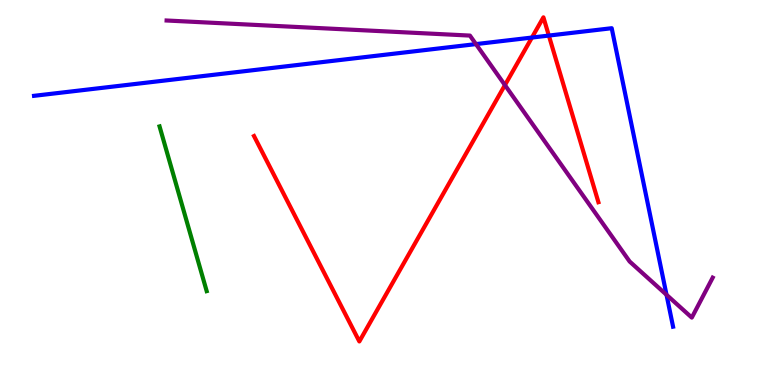[{'lines': ['blue', 'red'], 'intersections': [{'x': 6.86, 'y': 9.02}, {'x': 7.08, 'y': 9.08}]}, {'lines': ['green', 'red'], 'intersections': []}, {'lines': ['purple', 'red'], 'intersections': [{'x': 6.52, 'y': 7.79}]}, {'lines': ['blue', 'green'], 'intersections': []}, {'lines': ['blue', 'purple'], 'intersections': [{'x': 6.14, 'y': 8.85}, {'x': 8.6, 'y': 2.34}]}, {'lines': ['green', 'purple'], 'intersections': []}]